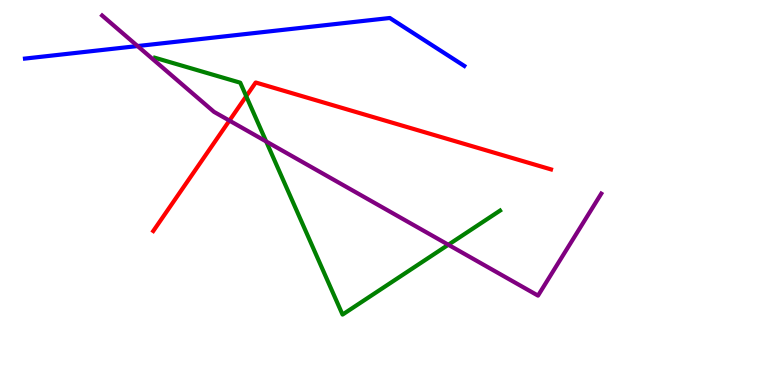[{'lines': ['blue', 'red'], 'intersections': []}, {'lines': ['green', 'red'], 'intersections': [{'x': 3.18, 'y': 7.5}]}, {'lines': ['purple', 'red'], 'intersections': [{'x': 2.96, 'y': 6.87}]}, {'lines': ['blue', 'green'], 'intersections': []}, {'lines': ['blue', 'purple'], 'intersections': [{'x': 1.78, 'y': 8.8}]}, {'lines': ['green', 'purple'], 'intersections': [{'x': 3.43, 'y': 6.33}, {'x': 5.78, 'y': 3.64}]}]